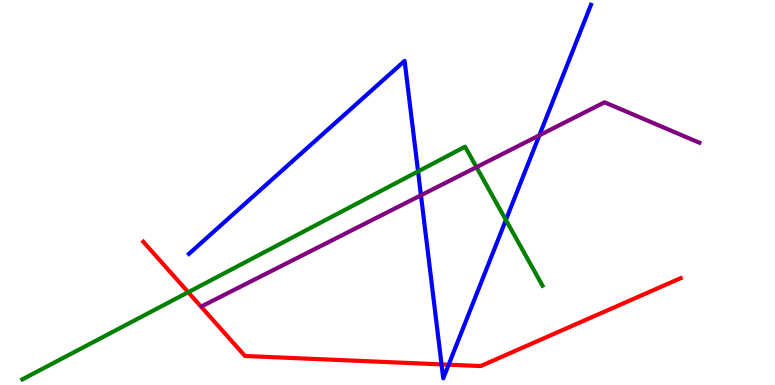[{'lines': ['blue', 'red'], 'intersections': [{'x': 5.7, 'y': 0.535}, {'x': 5.79, 'y': 0.527}]}, {'lines': ['green', 'red'], 'intersections': [{'x': 2.43, 'y': 2.41}]}, {'lines': ['purple', 'red'], 'intersections': []}, {'lines': ['blue', 'green'], 'intersections': [{'x': 5.39, 'y': 5.55}, {'x': 6.53, 'y': 4.29}]}, {'lines': ['blue', 'purple'], 'intersections': [{'x': 5.43, 'y': 4.93}, {'x': 6.96, 'y': 6.49}]}, {'lines': ['green', 'purple'], 'intersections': [{'x': 6.15, 'y': 5.66}]}]